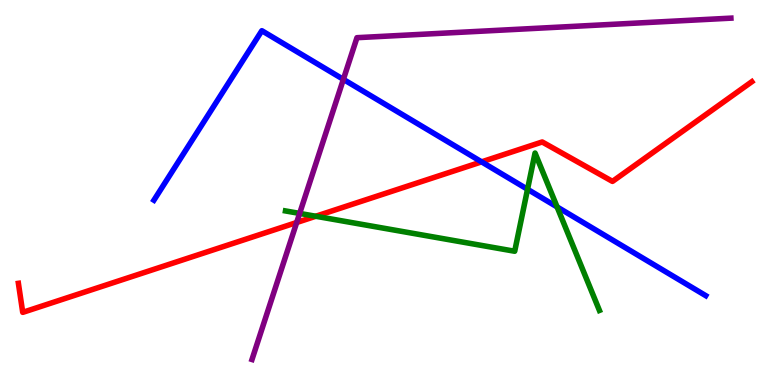[{'lines': ['blue', 'red'], 'intersections': [{'x': 6.21, 'y': 5.8}]}, {'lines': ['green', 'red'], 'intersections': [{'x': 4.07, 'y': 4.38}]}, {'lines': ['purple', 'red'], 'intersections': [{'x': 3.83, 'y': 4.22}]}, {'lines': ['blue', 'green'], 'intersections': [{'x': 6.81, 'y': 5.08}, {'x': 7.19, 'y': 4.63}]}, {'lines': ['blue', 'purple'], 'intersections': [{'x': 4.43, 'y': 7.94}]}, {'lines': ['green', 'purple'], 'intersections': [{'x': 3.87, 'y': 4.46}]}]